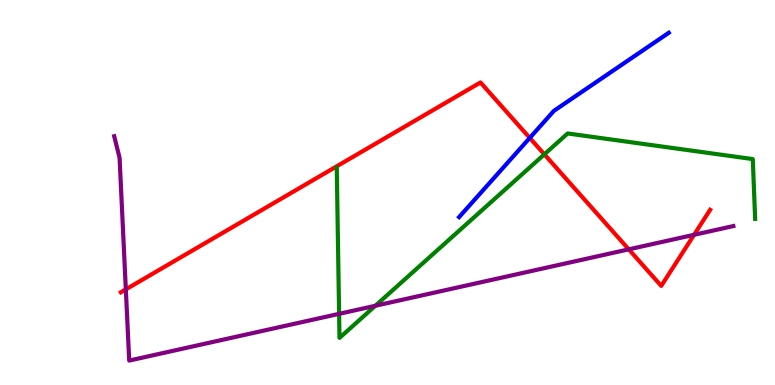[{'lines': ['blue', 'red'], 'intersections': [{'x': 6.84, 'y': 6.42}]}, {'lines': ['green', 'red'], 'intersections': [{'x': 7.02, 'y': 5.99}]}, {'lines': ['purple', 'red'], 'intersections': [{'x': 1.62, 'y': 2.48}, {'x': 8.11, 'y': 3.52}, {'x': 8.96, 'y': 3.9}]}, {'lines': ['blue', 'green'], 'intersections': []}, {'lines': ['blue', 'purple'], 'intersections': []}, {'lines': ['green', 'purple'], 'intersections': [{'x': 4.38, 'y': 1.85}, {'x': 4.84, 'y': 2.06}]}]